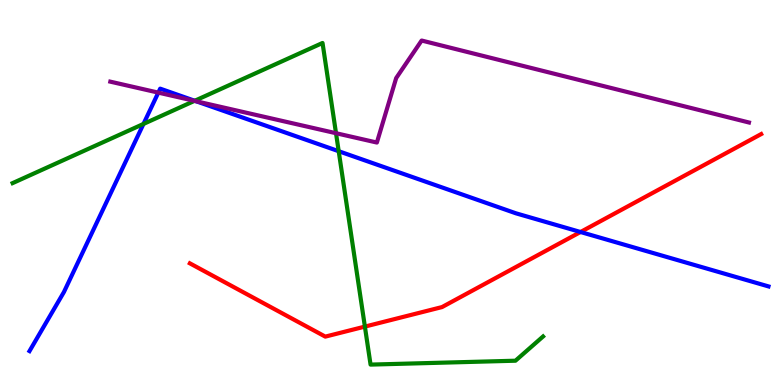[{'lines': ['blue', 'red'], 'intersections': [{'x': 7.49, 'y': 3.97}]}, {'lines': ['green', 'red'], 'intersections': [{'x': 4.71, 'y': 1.52}]}, {'lines': ['purple', 'red'], 'intersections': []}, {'lines': ['blue', 'green'], 'intersections': [{'x': 1.85, 'y': 6.78}, {'x': 2.51, 'y': 7.38}, {'x': 4.37, 'y': 6.07}]}, {'lines': ['blue', 'purple'], 'intersections': [{'x': 2.04, 'y': 7.59}, {'x': 2.53, 'y': 7.37}]}, {'lines': ['green', 'purple'], 'intersections': [{'x': 2.51, 'y': 7.38}, {'x': 4.34, 'y': 6.54}]}]